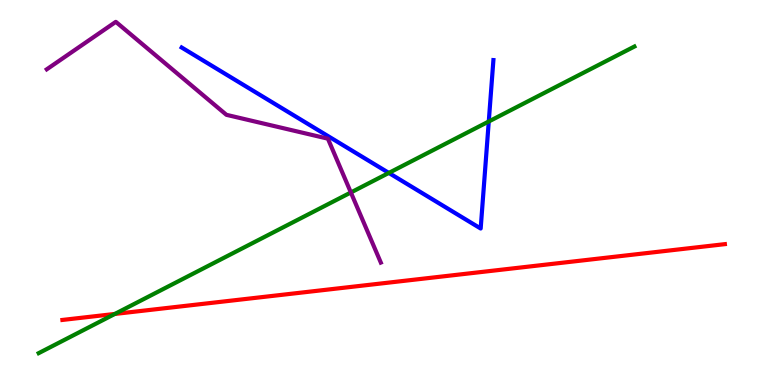[{'lines': ['blue', 'red'], 'intersections': []}, {'lines': ['green', 'red'], 'intersections': [{'x': 1.48, 'y': 1.85}]}, {'lines': ['purple', 'red'], 'intersections': []}, {'lines': ['blue', 'green'], 'intersections': [{'x': 5.02, 'y': 5.51}, {'x': 6.31, 'y': 6.84}]}, {'lines': ['blue', 'purple'], 'intersections': []}, {'lines': ['green', 'purple'], 'intersections': [{'x': 4.53, 'y': 5.0}]}]